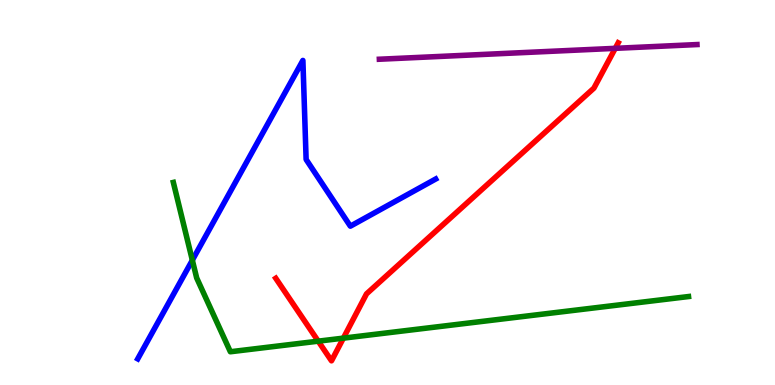[{'lines': ['blue', 'red'], 'intersections': []}, {'lines': ['green', 'red'], 'intersections': [{'x': 4.11, 'y': 1.14}, {'x': 4.43, 'y': 1.22}]}, {'lines': ['purple', 'red'], 'intersections': [{'x': 7.94, 'y': 8.74}]}, {'lines': ['blue', 'green'], 'intersections': [{'x': 2.48, 'y': 3.24}]}, {'lines': ['blue', 'purple'], 'intersections': []}, {'lines': ['green', 'purple'], 'intersections': []}]